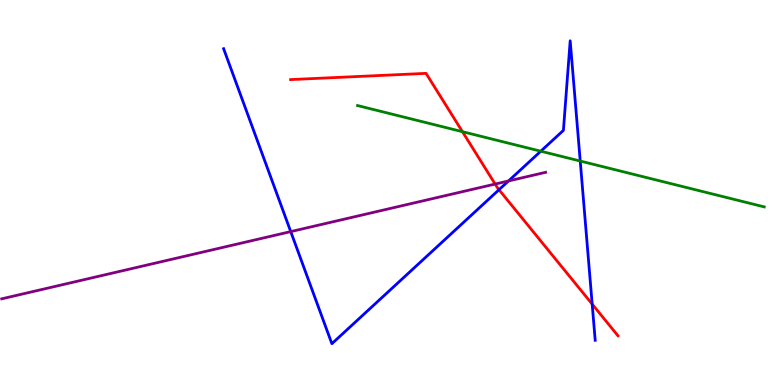[{'lines': ['blue', 'red'], 'intersections': [{'x': 6.44, 'y': 5.07}, {'x': 7.64, 'y': 2.1}]}, {'lines': ['green', 'red'], 'intersections': [{'x': 5.97, 'y': 6.58}]}, {'lines': ['purple', 'red'], 'intersections': [{'x': 6.39, 'y': 5.22}]}, {'lines': ['blue', 'green'], 'intersections': [{'x': 6.98, 'y': 6.07}, {'x': 7.49, 'y': 5.82}]}, {'lines': ['blue', 'purple'], 'intersections': [{'x': 3.75, 'y': 3.98}, {'x': 6.56, 'y': 5.3}]}, {'lines': ['green', 'purple'], 'intersections': []}]